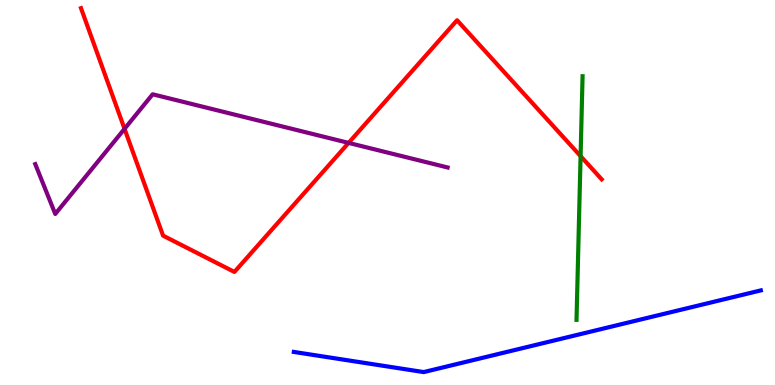[{'lines': ['blue', 'red'], 'intersections': []}, {'lines': ['green', 'red'], 'intersections': [{'x': 7.49, 'y': 5.94}]}, {'lines': ['purple', 'red'], 'intersections': [{'x': 1.61, 'y': 6.65}, {'x': 4.5, 'y': 6.29}]}, {'lines': ['blue', 'green'], 'intersections': []}, {'lines': ['blue', 'purple'], 'intersections': []}, {'lines': ['green', 'purple'], 'intersections': []}]